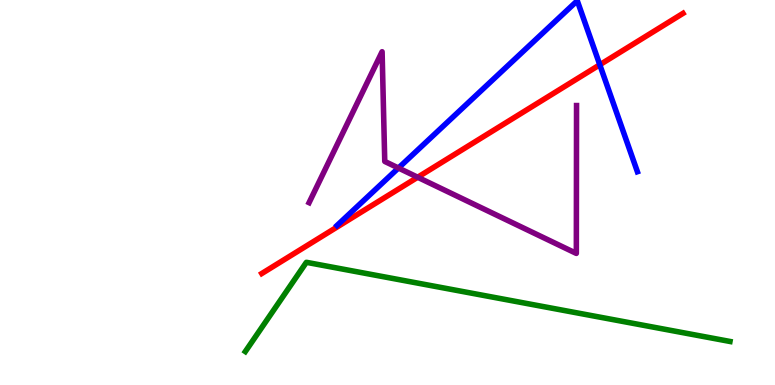[{'lines': ['blue', 'red'], 'intersections': [{'x': 7.74, 'y': 8.32}]}, {'lines': ['green', 'red'], 'intersections': []}, {'lines': ['purple', 'red'], 'intersections': [{'x': 5.39, 'y': 5.4}]}, {'lines': ['blue', 'green'], 'intersections': []}, {'lines': ['blue', 'purple'], 'intersections': [{'x': 5.14, 'y': 5.64}]}, {'lines': ['green', 'purple'], 'intersections': []}]